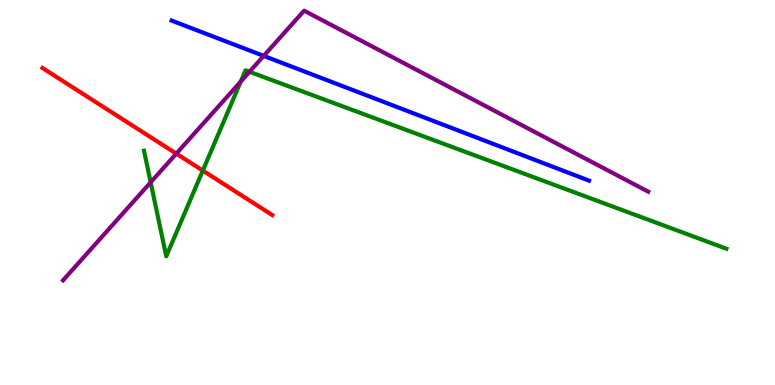[{'lines': ['blue', 'red'], 'intersections': []}, {'lines': ['green', 'red'], 'intersections': [{'x': 2.62, 'y': 5.57}]}, {'lines': ['purple', 'red'], 'intersections': [{'x': 2.27, 'y': 6.01}]}, {'lines': ['blue', 'green'], 'intersections': []}, {'lines': ['blue', 'purple'], 'intersections': [{'x': 3.4, 'y': 8.55}]}, {'lines': ['green', 'purple'], 'intersections': [{'x': 1.94, 'y': 5.26}, {'x': 3.11, 'y': 7.88}, {'x': 3.22, 'y': 8.14}]}]